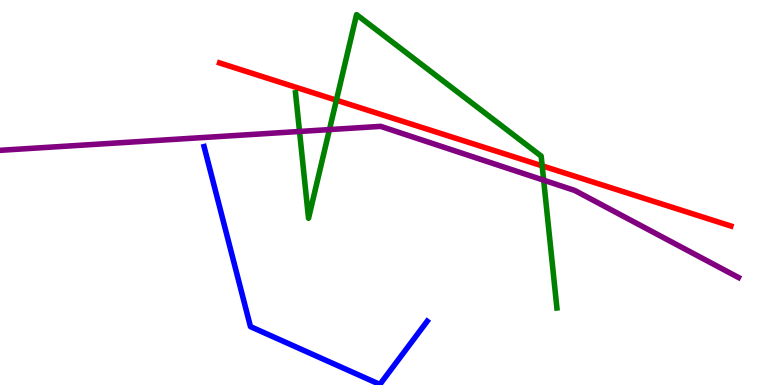[{'lines': ['blue', 'red'], 'intersections': []}, {'lines': ['green', 'red'], 'intersections': [{'x': 4.34, 'y': 7.4}, {'x': 7.0, 'y': 5.69}]}, {'lines': ['purple', 'red'], 'intersections': []}, {'lines': ['blue', 'green'], 'intersections': []}, {'lines': ['blue', 'purple'], 'intersections': []}, {'lines': ['green', 'purple'], 'intersections': [{'x': 3.86, 'y': 6.59}, {'x': 4.25, 'y': 6.63}, {'x': 7.01, 'y': 5.32}]}]